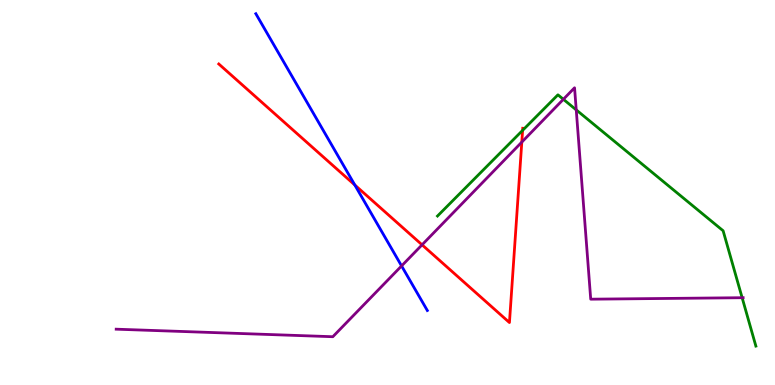[{'lines': ['blue', 'red'], 'intersections': [{'x': 4.58, 'y': 5.19}]}, {'lines': ['green', 'red'], 'intersections': [{'x': 6.74, 'y': 6.61}]}, {'lines': ['purple', 'red'], 'intersections': [{'x': 5.45, 'y': 3.64}, {'x': 6.73, 'y': 6.31}]}, {'lines': ['blue', 'green'], 'intersections': []}, {'lines': ['blue', 'purple'], 'intersections': [{'x': 5.18, 'y': 3.09}]}, {'lines': ['green', 'purple'], 'intersections': [{'x': 7.27, 'y': 7.42}, {'x': 7.44, 'y': 7.15}, {'x': 9.58, 'y': 2.27}]}]